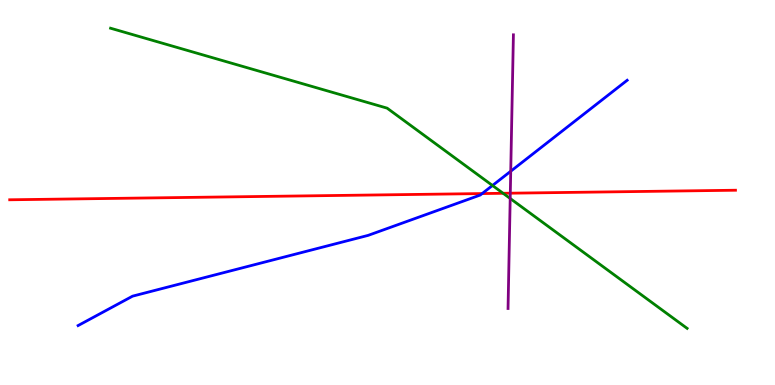[{'lines': ['blue', 'red'], 'intersections': [{'x': 6.22, 'y': 4.97}]}, {'lines': ['green', 'red'], 'intersections': [{'x': 6.49, 'y': 4.98}]}, {'lines': ['purple', 'red'], 'intersections': [{'x': 6.58, 'y': 4.98}]}, {'lines': ['blue', 'green'], 'intersections': [{'x': 6.35, 'y': 5.18}]}, {'lines': ['blue', 'purple'], 'intersections': [{'x': 6.59, 'y': 5.55}]}, {'lines': ['green', 'purple'], 'intersections': [{'x': 6.58, 'y': 4.84}]}]